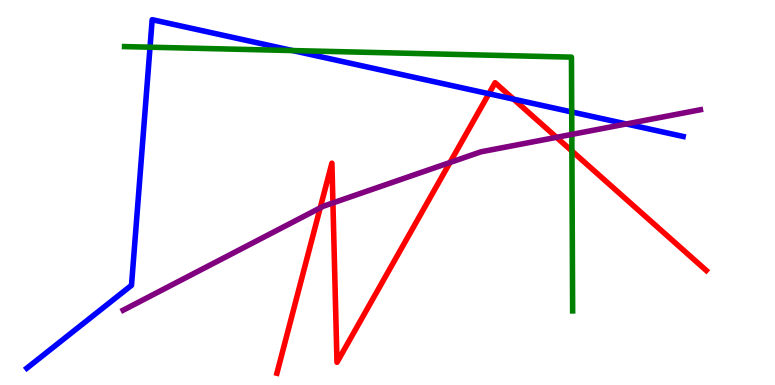[{'lines': ['blue', 'red'], 'intersections': [{'x': 6.31, 'y': 7.57}, {'x': 6.63, 'y': 7.42}]}, {'lines': ['green', 'red'], 'intersections': [{'x': 7.38, 'y': 6.08}]}, {'lines': ['purple', 'red'], 'intersections': [{'x': 4.13, 'y': 4.6}, {'x': 4.3, 'y': 4.73}, {'x': 5.81, 'y': 5.78}, {'x': 7.18, 'y': 6.43}]}, {'lines': ['blue', 'green'], 'intersections': [{'x': 1.94, 'y': 8.77}, {'x': 3.78, 'y': 8.69}, {'x': 7.38, 'y': 7.09}]}, {'lines': ['blue', 'purple'], 'intersections': [{'x': 8.08, 'y': 6.78}]}, {'lines': ['green', 'purple'], 'intersections': [{'x': 7.38, 'y': 6.51}]}]